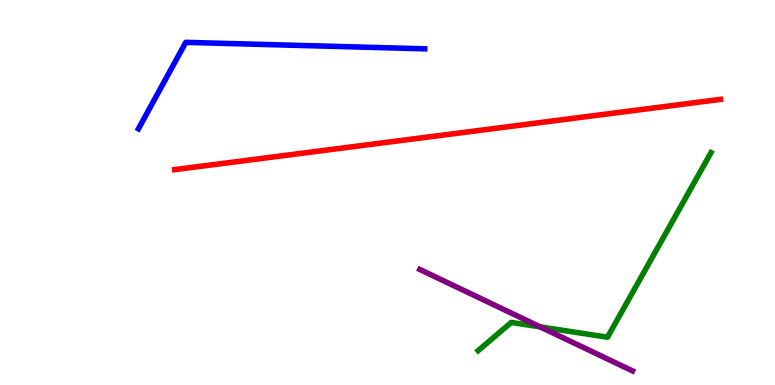[{'lines': ['blue', 'red'], 'intersections': []}, {'lines': ['green', 'red'], 'intersections': []}, {'lines': ['purple', 'red'], 'intersections': []}, {'lines': ['blue', 'green'], 'intersections': []}, {'lines': ['blue', 'purple'], 'intersections': []}, {'lines': ['green', 'purple'], 'intersections': [{'x': 6.97, 'y': 1.51}]}]